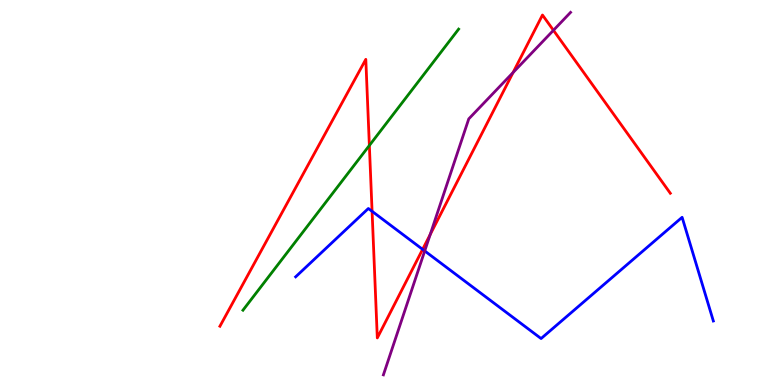[{'lines': ['blue', 'red'], 'intersections': [{'x': 4.8, 'y': 4.51}, {'x': 5.45, 'y': 3.52}]}, {'lines': ['green', 'red'], 'intersections': [{'x': 4.77, 'y': 6.22}]}, {'lines': ['purple', 'red'], 'intersections': [{'x': 5.55, 'y': 3.91}, {'x': 6.62, 'y': 8.12}, {'x': 7.14, 'y': 9.21}]}, {'lines': ['blue', 'green'], 'intersections': []}, {'lines': ['blue', 'purple'], 'intersections': [{'x': 5.48, 'y': 3.48}]}, {'lines': ['green', 'purple'], 'intersections': []}]